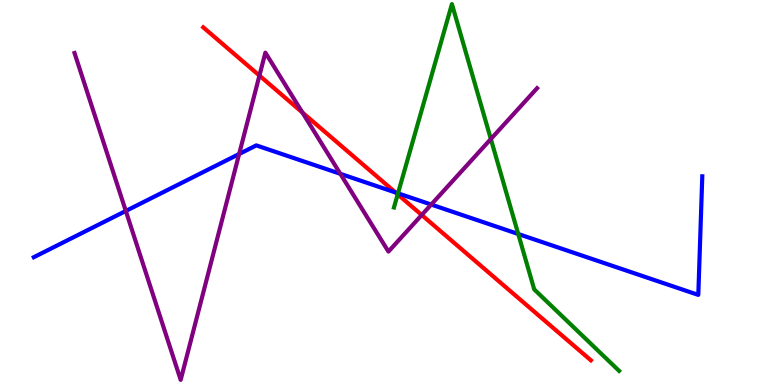[{'lines': ['blue', 'red'], 'intersections': [{'x': 5.1, 'y': 5.0}]}, {'lines': ['green', 'red'], 'intersections': [{'x': 5.13, 'y': 4.95}]}, {'lines': ['purple', 'red'], 'intersections': [{'x': 3.35, 'y': 8.04}, {'x': 3.9, 'y': 7.08}, {'x': 5.44, 'y': 4.42}]}, {'lines': ['blue', 'green'], 'intersections': [{'x': 5.14, 'y': 4.98}, {'x': 6.69, 'y': 3.92}]}, {'lines': ['blue', 'purple'], 'intersections': [{'x': 1.62, 'y': 4.52}, {'x': 3.09, 'y': 6.0}, {'x': 4.39, 'y': 5.49}, {'x': 5.56, 'y': 4.69}]}, {'lines': ['green', 'purple'], 'intersections': [{'x': 6.33, 'y': 6.39}]}]